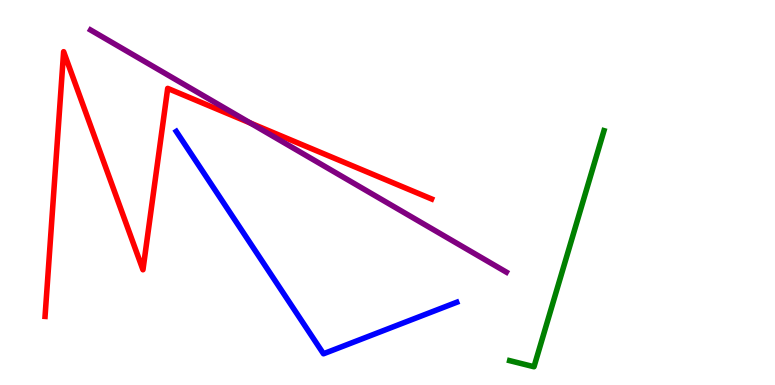[{'lines': ['blue', 'red'], 'intersections': []}, {'lines': ['green', 'red'], 'intersections': []}, {'lines': ['purple', 'red'], 'intersections': [{'x': 3.23, 'y': 6.81}]}, {'lines': ['blue', 'green'], 'intersections': []}, {'lines': ['blue', 'purple'], 'intersections': []}, {'lines': ['green', 'purple'], 'intersections': []}]